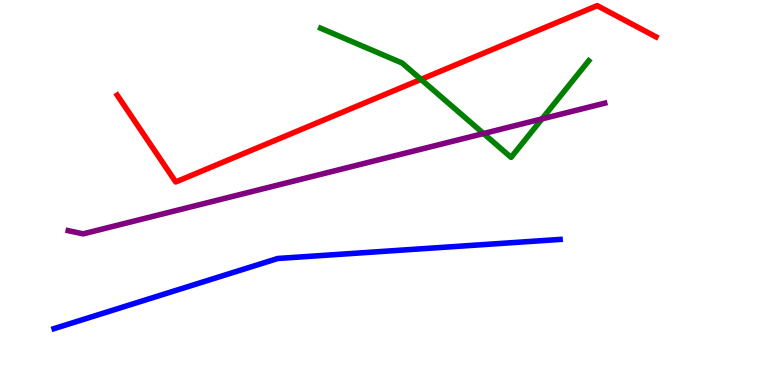[{'lines': ['blue', 'red'], 'intersections': []}, {'lines': ['green', 'red'], 'intersections': [{'x': 5.43, 'y': 7.94}]}, {'lines': ['purple', 'red'], 'intersections': []}, {'lines': ['blue', 'green'], 'intersections': []}, {'lines': ['blue', 'purple'], 'intersections': []}, {'lines': ['green', 'purple'], 'intersections': [{'x': 6.24, 'y': 6.53}, {'x': 6.99, 'y': 6.91}]}]